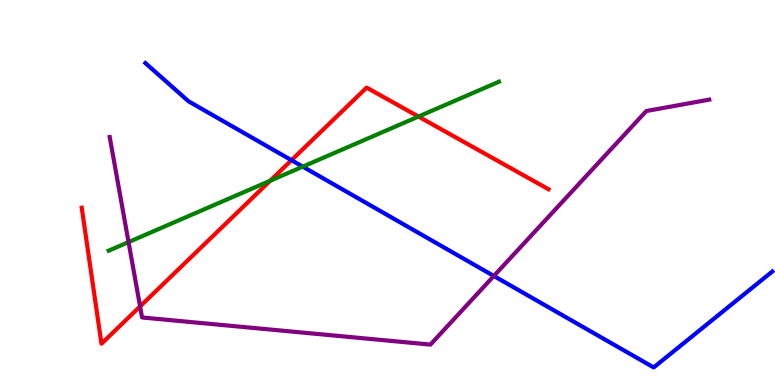[{'lines': ['blue', 'red'], 'intersections': [{'x': 3.76, 'y': 5.84}]}, {'lines': ['green', 'red'], 'intersections': [{'x': 3.49, 'y': 5.3}, {'x': 5.4, 'y': 6.97}]}, {'lines': ['purple', 'red'], 'intersections': [{'x': 1.81, 'y': 2.04}]}, {'lines': ['blue', 'green'], 'intersections': [{'x': 3.91, 'y': 5.67}]}, {'lines': ['blue', 'purple'], 'intersections': [{'x': 6.37, 'y': 2.83}]}, {'lines': ['green', 'purple'], 'intersections': [{'x': 1.66, 'y': 3.71}]}]